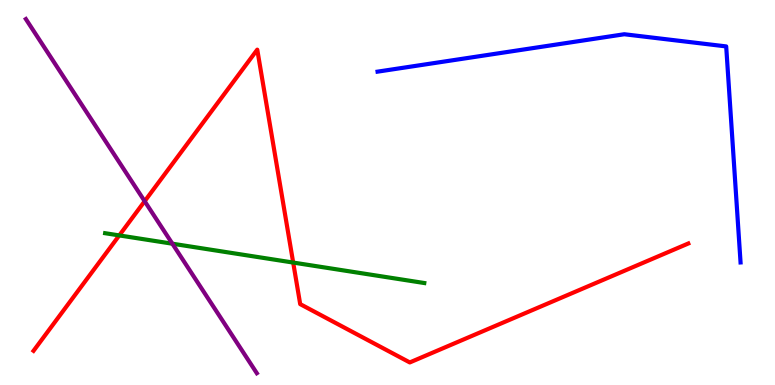[{'lines': ['blue', 'red'], 'intersections': []}, {'lines': ['green', 'red'], 'intersections': [{'x': 1.54, 'y': 3.89}, {'x': 3.78, 'y': 3.18}]}, {'lines': ['purple', 'red'], 'intersections': [{'x': 1.87, 'y': 4.77}]}, {'lines': ['blue', 'green'], 'intersections': []}, {'lines': ['blue', 'purple'], 'intersections': []}, {'lines': ['green', 'purple'], 'intersections': [{'x': 2.22, 'y': 3.67}]}]